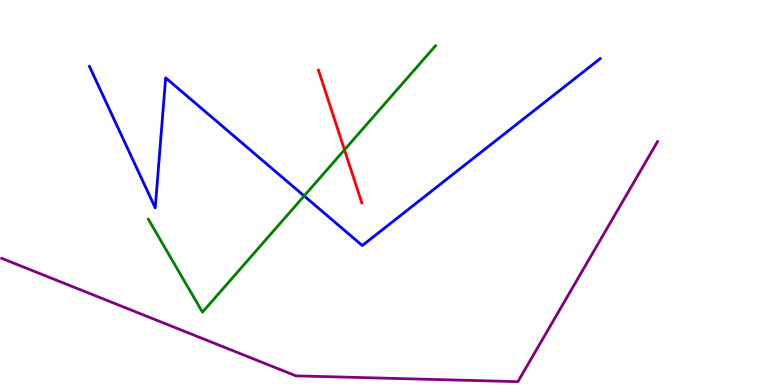[{'lines': ['blue', 'red'], 'intersections': []}, {'lines': ['green', 'red'], 'intersections': [{'x': 4.44, 'y': 6.11}]}, {'lines': ['purple', 'red'], 'intersections': []}, {'lines': ['blue', 'green'], 'intersections': [{'x': 3.92, 'y': 4.91}]}, {'lines': ['blue', 'purple'], 'intersections': []}, {'lines': ['green', 'purple'], 'intersections': []}]